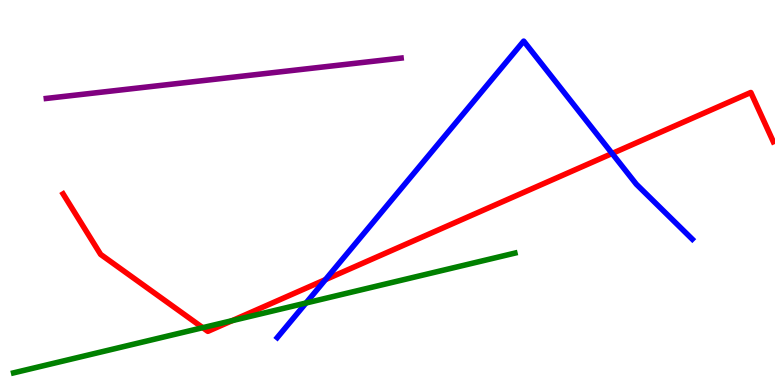[{'lines': ['blue', 'red'], 'intersections': [{'x': 4.2, 'y': 2.74}, {'x': 7.9, 'y': 6.01}]}, {'lines': ['green', 'red'], 'intersections': [{'x': 2.62, 'y': 1.49}, {'x': 3.0, 'y': 1.67}]}, {'lines': ['purple', 'red'], 'intersections': []}, {'lines': ['blue', 'green'], 'intersections': [{'x': 3.95, 'y': 2.13}]}, {'lines': ['blue', 'purple'], 'intersections': []}, {'lines': ['green', 'purple'], 'intersections': []}]